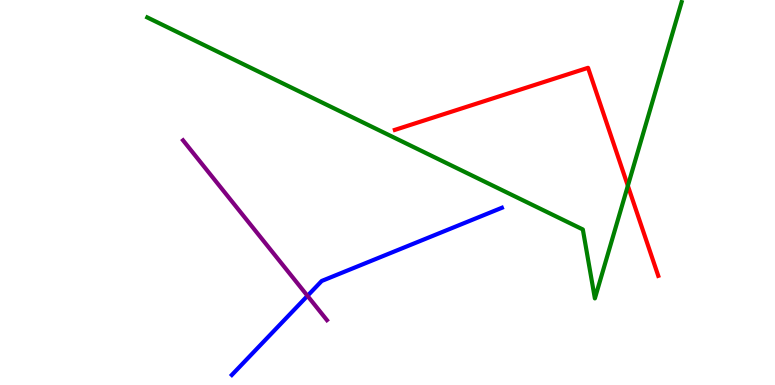[{'lines': ['blue', 'red'], 'intersections': []}, {'lines': ['green', 'red'], 'intersections': [{'x': 8.1, 'y': 5.17}]}, {'lines': ['purple', 'red'], 'intersections': []}, {'lines': ['blue', 'green'], 'intersections': []}, {'lines': ['blue', 'purple'], 'intersections': [{'x': 3.97, 'y': 2.32}]}, {'lines': ['green', 'purple'], 'intersections': []}]